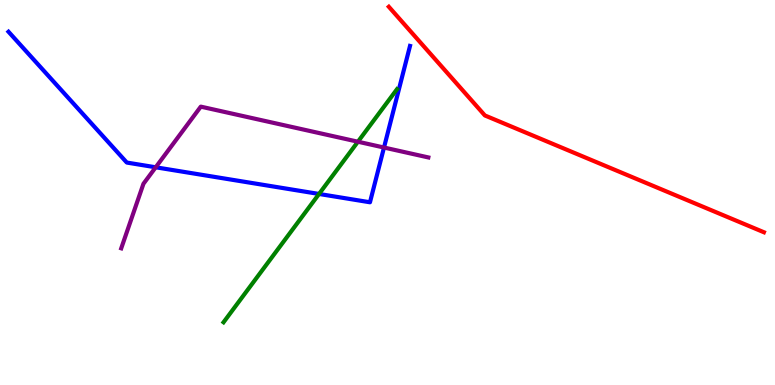[{'lines': ['blue', 'red'], 'intersections': []}, {'lines': ['green', 'red'], 'intersections': []}, {'lines': ['purple', 'red'], 'intersections': []}, {'lines': ['blue', 'green'], 'intersections': [{'x': 4.12, 'y': 4.96}]}, {'lines': ['blue', 'purple'], 'intersections': [{'x': 2.01, 'y': 5.65}, {'x': 4.95, 'y': 6.17}]}, {'lines': ['green', 'purple'], 'intersections': [{'x': 4.62, 'y': 6.32}]}]